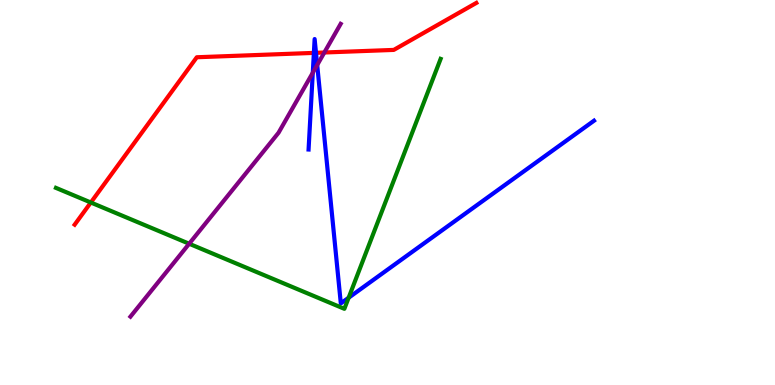[{'lines': ['blue', 'red'], 'intersections': [{'x': 4.05, 'y': 8.63}, {'x': 4.08, 'y': 8.63}]}, {'lines': ['green', 'red'], 'intersections': [{'x': 1.17, 'y': 4.74}]}, {'lines': ['purple', 'red'], 'intersections': [{'x': 4.19, 'y': 8.64}]}, {'lines': ['blue', 'green'], 'intersections': [{'x': 4.5, 'y': 2.27}]}, {'lines': ['blue', 'purple'], 'intersections': [{'x': 4.04, 'y': 8.11}, {'x': 4.09, 'y': 8.31}]}, {'lines': ['green', 'purple'], 'intersections': [{'x': 2.44, 'y': 3.67}]}]